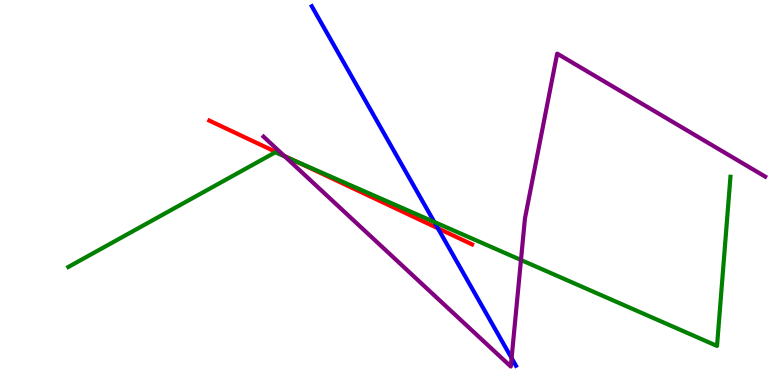[{'lines': ['blue', 'red'], 'intersections': [{'x': 5.65, 'y': 4.07}]}, {'lines': ['green', 'red'], 'intersections': [{'x': 3.79, 'y': 5.83}]}, {'lines': ['purple', 'red'], 'intersections': [{'x': 3.67, 'y': 5.95}]}, {'lines': ['blue', 'green'], 'intersections': [{'x': 5.6, 'y': 4.23}]}, {'lines': ['blue', 'purple'], 'intersections': [{'x': 6.6, 'y': 0.699}]}, {'lines': ['green', 'purple'], 'intersections': [{'x': 3.68, 'y': 5.94}, {'x': 6.72, 'y': 3.25}]}]